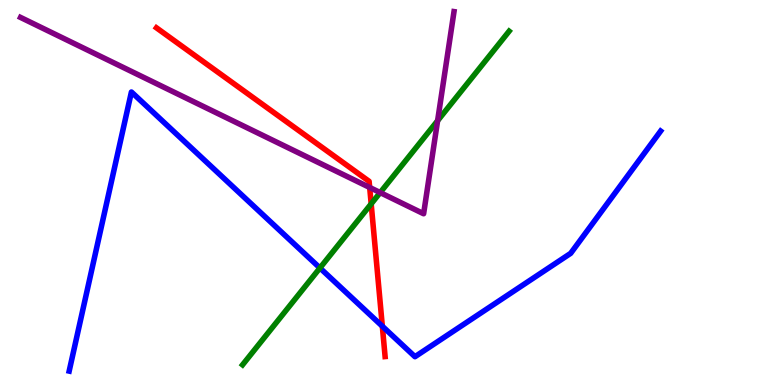[{'lines': ['blue', 'red'], 'intersections': [{'x': 4.93, 'y': 1.53}]}, {'lines': ['green', 'red'], 'intersections': [{'x': 4.79, 'y': 4.7}]}, {'lines': ['purple', 'red'], 'intersections': [{'x': 4.77, 'y': 5.13}]}, {'lines': ['blue', 'green'], 'intersections': [{'x': 4.13, 'y': 3.04}]}, {'lines': ['blue', 'purple'], 'intersections': []}, {'lines': ['green', 'purple'], 'intersections': [{'x': 4.91, 'y': 5.0}, {'x': 5.65, 'y': 6.86}]}]